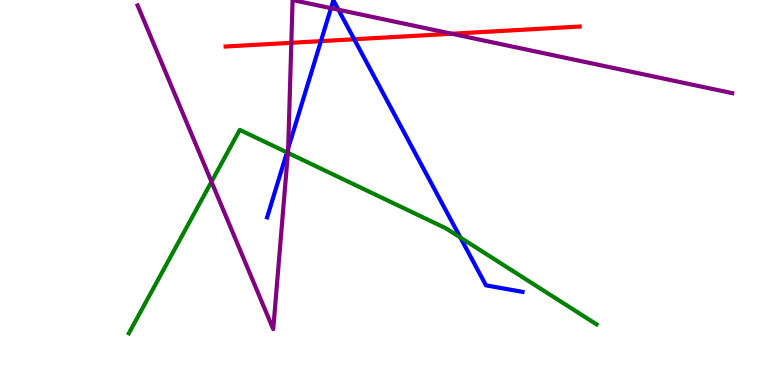[{'lines': ['blue', 'red'], 'intersections': [{'x': 4.14, 'y': 8.93}, {'x': 4.57, 'y': 8.98}]}, {'lines': ['green', 'red'], 'intersections': []}, {'lines': ['purple', 'red'], 'intersections': [{'x': 3.76, 'y': 8.89}, {'x': 5.83, 'y': 9.12}]}, {'lines': ['blue', 'green'], 'intersections': [{'x': 3.7, 'y': 6.04}, {'x': 5.94, 'y': 3.83}]}, {'lines': ['blue', 'purple'], 'intersections': [{'x': 3.72, 'y': 6.15}, {'x': 4.27, 'y': 9.79}, {'x': 4.37, 'y': 9.75}]}, {'lines': ['green', 'purple'], 'intersections': [{'x': 2.73, 'y': 5.28}, {'x': 3.71, 'y': 6.03}]}]